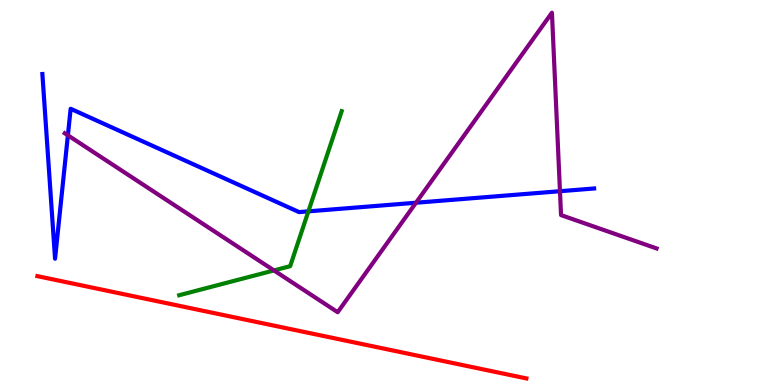[{'lines': ['blue', 'red'], 'intersections': []}, {'lines': ['green', 'red'], 'intersections': []}, {'lines': ['purple', 'red'], 'intersections': []}, {'lines': ['blue', 'green'], 'intersections': [{'x': 3.98, 'y': 4.51}]}, {'lines': ['blue', 'purple'], 'intersections': [{'x': 0.876, 'y': 6.49}, {'x': 5.37, 'y': 4.73}, {'x': 7.23, 'y': 5.03}]}, {'lines': ['green', 'purple'], 'intersections': [{'x': 3.53, 'y': 2.98}]}]